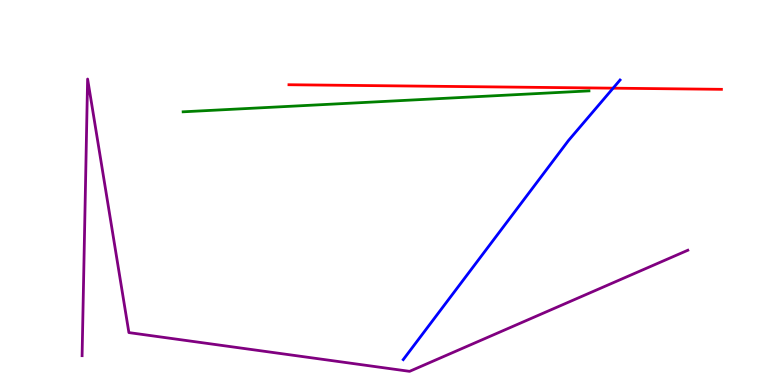[{'lines': ['blue', 'red'], 'intersections': [{'x': 7.91, 'y': 7.71}]}, {'lines': ['green', 'red'], 'intersections': []}, {'lines': ['purple', 'red'], 'intersections': []}, {'lines': ['blue', 'green'], 'intersections': []}, {'lines': ['blue', 'purple'], 'intersections': []}, {'lines': ['green', 'purple'], 'intersections': []}]